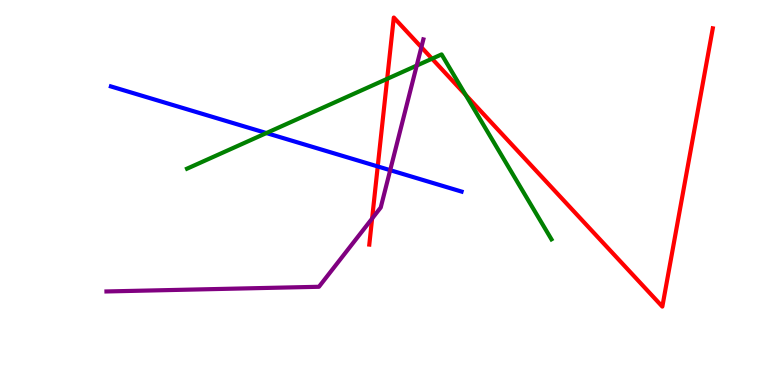[{'lines': ['blue', 'red'], 'intersections': [{'x': 4.87, 'y': 5.68}]}, {'lines': ['green', 'red'], 'intersections': [{'x': 5.0, 'y': 7.95}, {'x': 5.57, 'y': 8.48}, {'x': 6.01, 'y': 7.54}]}, {'lines': ['purple', 'red'], 'intersections': [{'x': 4.8, 'y': 4.32}, {'x': 5.44, 'y': 8.77}]}, {'lines': ['blue', 'green'], 'intersections': [{'x': 3.44, 'y': 6.54}]}, {'lines': ['blue', 'purple'], 'intersections': [{'x': 5.03, 'y': 5.58}]}, {'lines': ['green', 'purple'], 'intersections': [{'x': 5.38, 'y': 8.3}]}]